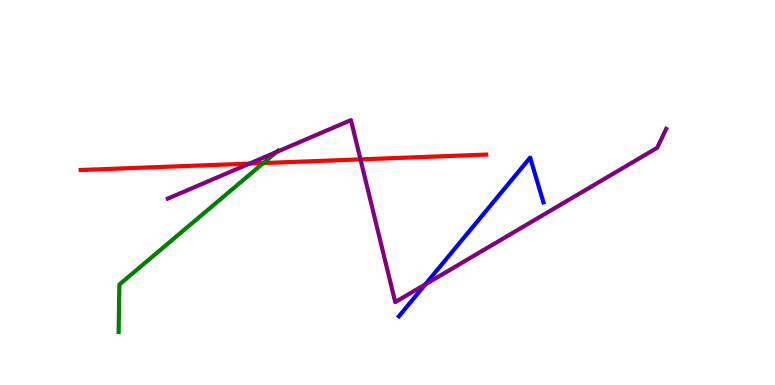[{'lines': ['blue', 'red'], 'intersections': []}, {'lines': ['green', 'red'], 'intersections': [{'x': 3.4, 'y': 5.76}]}, {'lines': ['purple', 'red'], 'intersections': [{'x': 3.22, 'y': 5.75}, {'x': 4.65, 'y': 5.86}]}, {'lines': ['blue', 'green'], 'intersections': []}, {'lines': ['blue', 'purple'], 'intersections': [{'x': 5.49, 'y': 2.61}]}, {'lines': ['green', 'purple'], 'intersections': [{'x': 3.57, 'y': 6.05}]}]